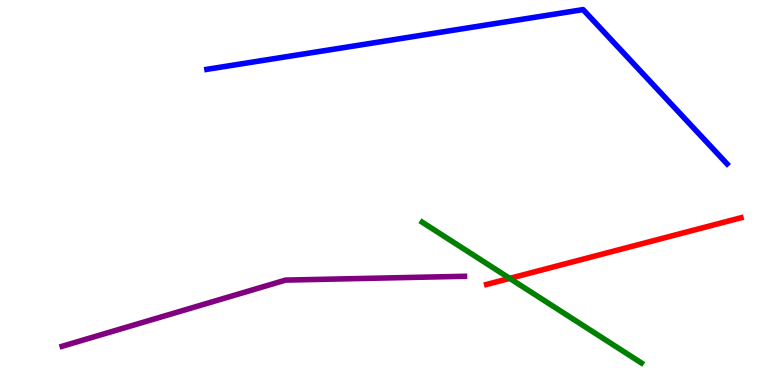[{'lines': ['blue', 'red'], 'intersections': []}, {'lines': ['green', 'red'], 'intersections': [{'x': 6.58, 'y': 2.77}]}, {'lines': ['purple', 'red'], 'intersections': []}, {'lines': ['blue', 'green'], 'intersections': []}, {'lines': ['blue', 'purple'], 'intersections': []}, {'lines': ['green', 'purple'], 'intersections': []}]